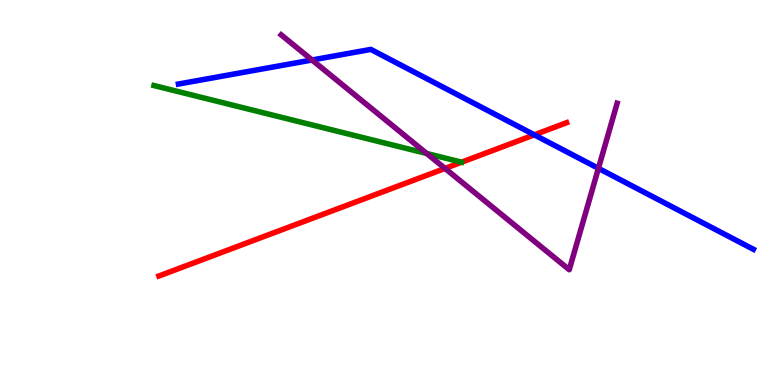[{'lines': ['blue', 'red'], 'intersections': [{'x': 6.89, 'y': 6.5}]}, {'lines': ['green', 'red'], 'intersections': []}, {'lines': ['purple', 'red'], 'intersections': [{'x': 5.74, 'y': 5.63}]}, {'lines': ['blue', 'green'], 'intersections': []}, {'lines': ['blue', 'purple'], 'intersections': [{'x': 4.03, 'y': 8.44}, {'x': 7.72, 'y': 5.63}]}, {'lines': ['green', 'purple'], 'intersections': [{'x': 5.51, 'y': 6.01}]}]